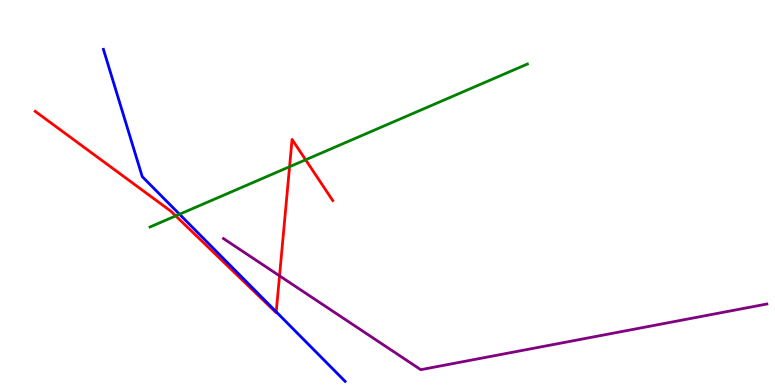[{'lines': ['blue', 'red'], 'intersections': [{'x': 3.56, 'y': 1.9}]}, {'lines': ['green', 'red'], 'intersections': [{'x': 2.27, 'y': 4.39}, {'x': 3.74, 'y': 5.67}, {'x': 3.94, 'y': 5.85}]}, {'lines': ['purple', 'red'], 'intersections': [{'x': 3.61, 'y': 2.84}]}, {'lines': ['blue', 'green'], 'intersections': [{'x': 2.32, 'y': 4.43}]}, {'lines': ['blue', 'purple'], 'intersections': []}, {'lines': ['green', 'purple'], 'intersections': []}]